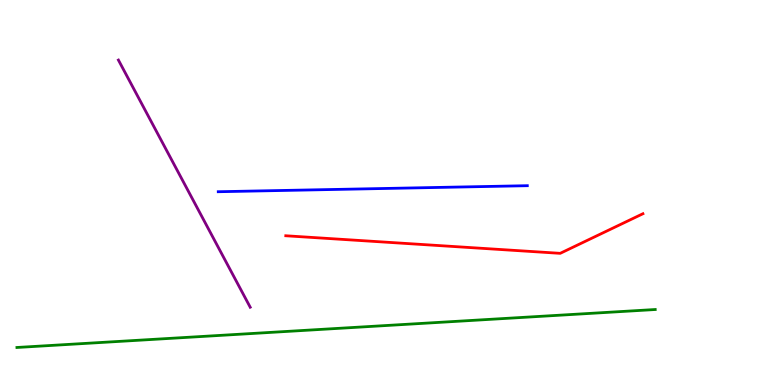[{'lines': ['blue', 'red'], 'intersections': []}, {'lines': ['green', 'red'], 'intersections': []}, {'lines': ['purple', 'red'], 'intersections': []}, {'lines': ['blue', 'green'], 'intersections': []}, {'lines': ['blue', 'purple'], 'intersections': []}, {'lines': ['green', 'purple'], 'intersections': []}]